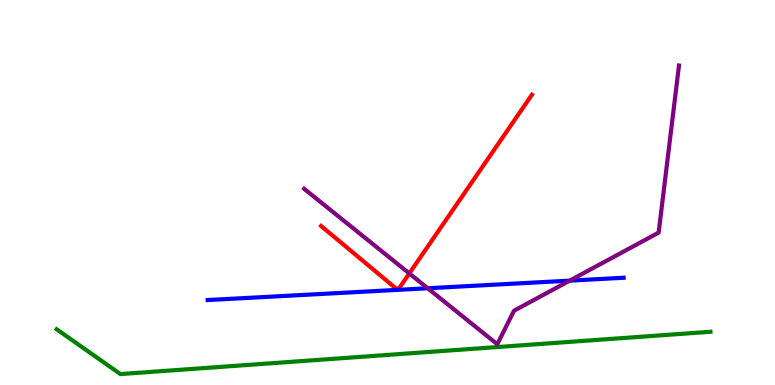[{'lines': ['blue', 'red'], 'intersections': [{'x': 5.13, 'y': 2.47}, {'x': 5.14, 'y': 2.47}]}, {'lines': ['green', 'red'], 'intersections': []}, {'lines': ['purple', 'red'], 'intersections': [{'x': 5.28, 'y': 2.9}]}, {'lines': ['blue', 'green'], 'intersections': []}, {'lines': ['blue', 'purple'], 'intersections': [{'x': 5.52, 'y': 2.51}, {'x': 7.35, 'y': 2.71}]}, {'lines': ['green', 'purple'], 'intersections': []}]